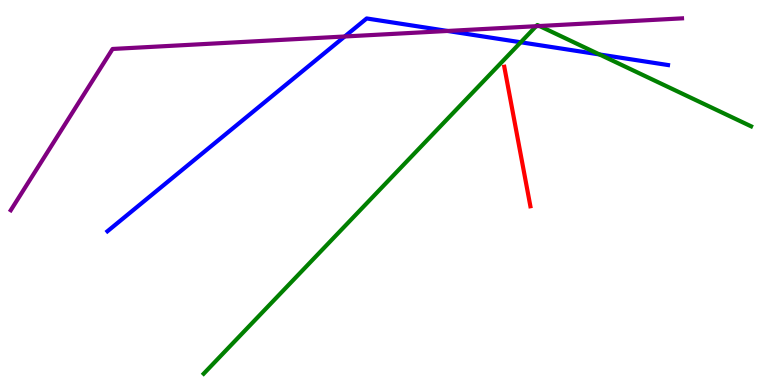[{'lines': ['blue', 'red'], 'intersections': []}, {'lines': ['green', 'red'], 'intersections': []}, {'lines': ['purple', 'red'], 'intersections': []}, {'lines': ['blue', 'green'], 'intersections': [{'x': 6.72, 'y': 8.9}, {'x': 7.74, 'y': 8.59}]}, {'lines': ['blue', 'purple'], 'intersections': [{'x': 4.45, 'y': 9.05}, {'x': 5.77, 'y': 9.2}]}, {'lines': ['green', 'purple'], 'intersections': [{'x': 6.92, 'y': 9.32}, {'x': 6.96, 'y': 9.32}]}]